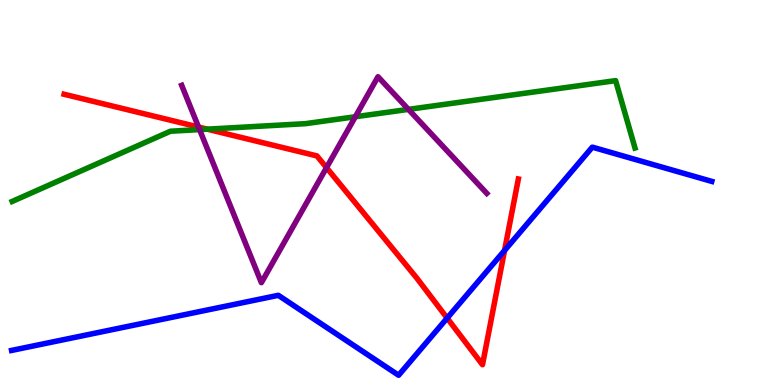[{'lines': ['blue', 'red'], 'intersections': [{'x': 5.77, 'y': 1.74}, {'x': 6.51, 'y': 3.49}]}, {'lines': ['green', 'red'], 'intersections': [{'x': 2.67, 'y': 6.65}]}, {'lines': ['purple', 'red'], 'intersections': [{'x': 2.56, 'y': 6.7}, {'x': 4.21, 'y': 5.65}]}, {'lines': ['blue', 'green'], 'intersections': []}, {'lines': ['blue', 'purple'], 'intersections': []}, {'lines': ['green', 'purple'], 'intersections': [{'x': 2.58, 'y': 6.63}, {'x': 4.58, 'y': 6.97}, {'x': 5.27, 'y': 7.16}]}]